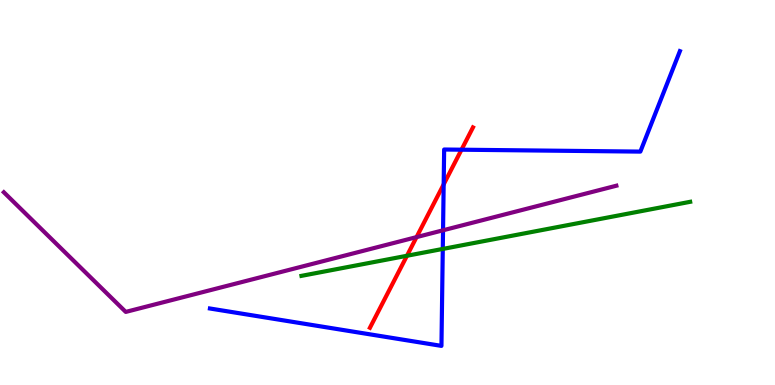[{'lines': ['blue', 'red'], 'intersections': [{'x': 5.72, 'y': 5.21}, {'x': 5.95, 'y': 6.11}]}, {'lines': ['green', 'red'], 'intersections': [{'x': 5.25, 'y': 3.36}]}, {'lines': ['purple', 'red'], 'intersections': [{'x': 5.37, 'y': 3.84}]}, {'lines': ['blue', 'green'], 'intersections': [{'x': 5.71, 'y': 3.53}]}, {'lines': ['blue', 'purple'], 'intersections': [{'x': 5.72, 'y': 4.02}]}, {'lines': ['green', 'purple'], 'intersections': []}]